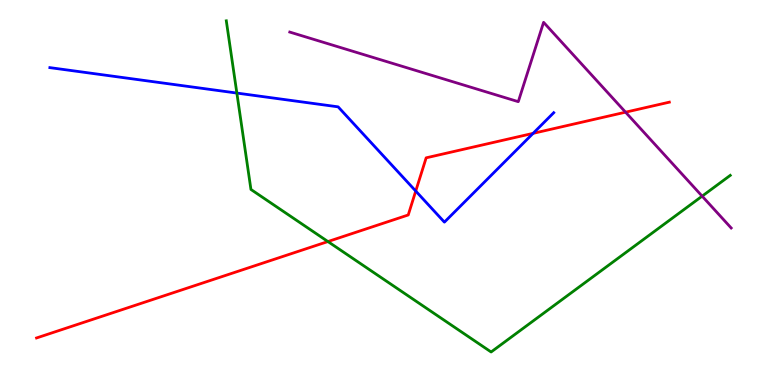[{'lines': ['blue', 'red'], 'intersections': [{'x': 5.36, 'y': 5.04}, {'x': 6.88, 'y': 6.54}]}, {'lines': ['green', 'red'], 'intersections': [{'x': 4.23, 'y': 3.73}]}, {'lines': ['purple', 'red'], 'intersections': [{'x': 8.07, 'y': 7.09}]}, {'lines': ['blue', 'green'], 'intersections': [{'x': 3.06, 'y': 7.58}]}, {'lines': ['blue', 'purple'], 'intersections': []}, {'lines': ['green', 'purple'], 'intersections': [{'x': 9.06, 'y': 4.91}]}]